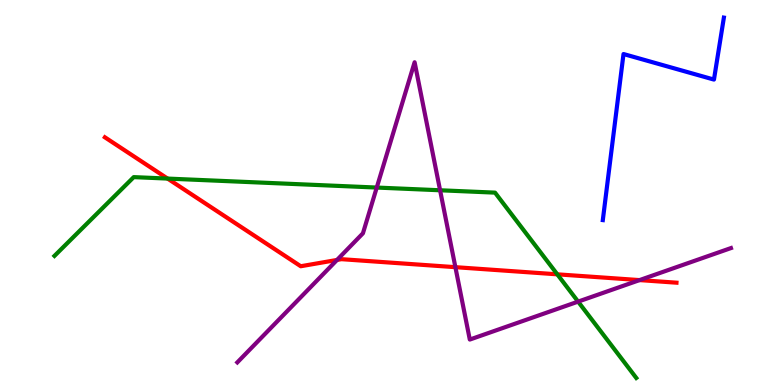[{'lines': ['blue', 'red'], 'intersections': []}, {'lines': ['green', 'red'], 'intersections': [{'x': 2.16, 'y': 5.36}, {'x': 7.19, 'y': 2.87}]}, {'lines': ['purple', 'red'], 'intersections': [{'x': 4.35, 'y': 3.25}, {'x': 5.88, 'y': 3.06}, {'x': 8.25, 'y': 2.72}]}, {'lines': ['blue', 'green'], 'intersections': []}, {'lines': ['blue', 'purple'], 'intersections': []}, {'lines': ['green', 'purple'], 'intersections': [{'x': 4.86, 'y': 5.13}, {'x': 5.68, 'y': 5.06}, {'x': 7.46, 'y': 2.17}]}]